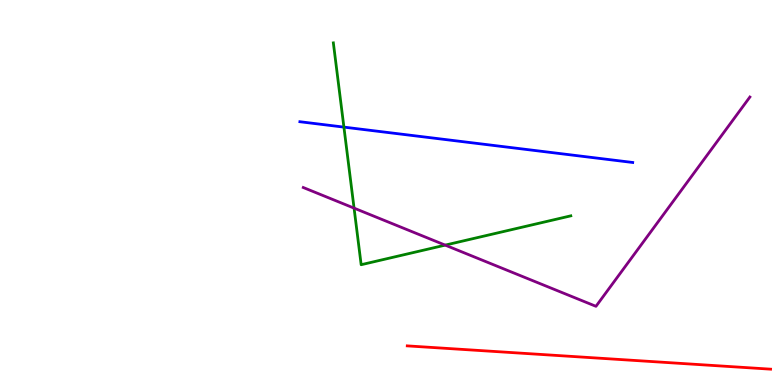[{'lines': ['blue', 'red'], 'intersections': []}, {'lines': ['green', 'red'], 'intersections': []}, {'lines': ['purple', 'red'], 'intersections': []}, {'lines': ['blue', 'green'], 'intersections': [{'x': 4.44, 'y': 6.7}]}, {'lines': ['blue', 'purple'], 'intersections': []}, {'lines': ['green', 'purple'], 'intersections': [{'x': 4.57, 'y': 4.59}, {'x': 5.74, 'y': 3.63}]}]